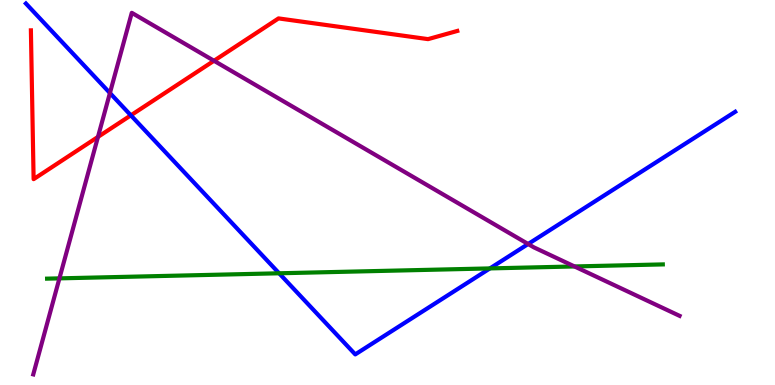[{'lines': ['blue', 'red'], 'intersections': [{'x': 1.69, 'y': 7.0}]}, {'lines': ['green', 'red'], 'intersections': []}, {'lines': ['purple', 'red'], 'intersections': [{'x': 1.26, 'y': 6.44}, {'x': 2.76, 'y': 8.42}]}, {'lines': ['blue', 'green'], 'intersections': [{'x': 3.6, 'y': 2.9}, {'x': 6.32, 'y': 3.03}]}, {'lines': ['blue', 'purple'], 'intersections': [{'x': 1.42, 'y': 7.58}, {'x': 6.81, 'y': 3.66}]}, {'lines': ['green', 'purple'], 'intersections': [{'x': 0.767, 'y': 2.77}, {'x': 7.41, 'y': 3.08}]}]